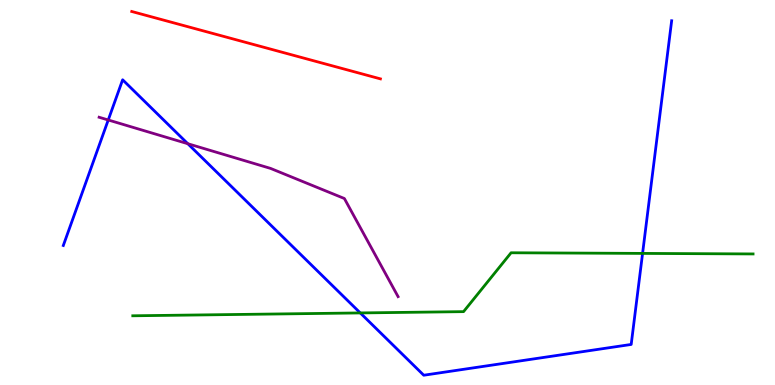[{'lines': ['blue', 'red'], 'intersections': []}, {'lines': ['green', 'red'], 'intersections': []}, {'lines': ['purple', 'red'], 'intersections': []}, {'lines': ['blue', 'green'], 'intersections': [{'x': 4.65, 'y': 1.87}, {'x': 8.29, 'y': 3.42}]}, {'lines': ['blue', 'purple'], 'intersections': [{'x': 1.4, 'y': 6.88}, {'x': 2.42, 'y': 6.27}]}, {'lines': ['green', 'purple'], 'intersections': []}]